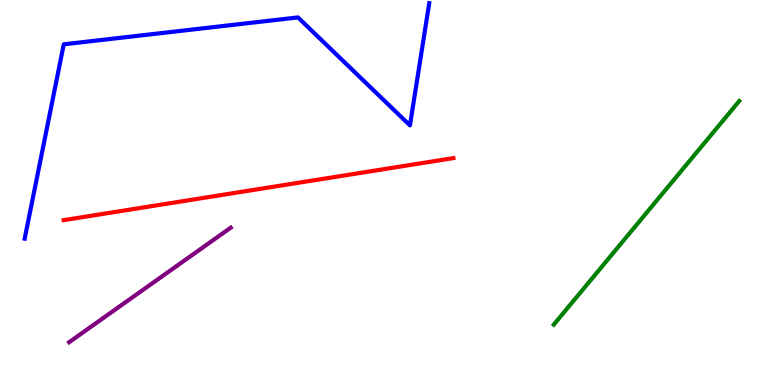[{'lines': ['blue', 'red'], 'intersections': []}, {'lines': ['green', 'red'], 'intersections': []}, {'lines': ['purple', 'red'], 'intersections': []}, {'lines': ['blue', 'green'], 'intersections': []}, {'lines': ['blue', 'purple'], 'intersections': []}, {'lines': ['green', 'purple'], 'intersections': []}]